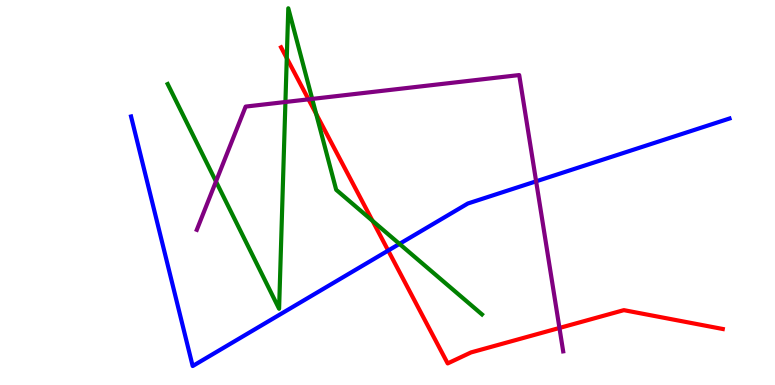[{'lines': ['blue', 'red'], 'intersections': [{'x': 5.01, 'y': 3.49}]}, {'lines': ['green', 'red'], 'intersections': [{'x': 3.7, 'y': 8.49}, {'x': 4.08, 'y': 7.04}, {'x': 4.81, 'y': 4.26}]}, {'lines': ['purple', 'red'], 'intersections': [{'x': 3.98, 'y': 7.42}, {'x': 7.22, 'y': 1.48}]}, {'lines': ['blue', 'green'], 'intersections': [{'x': 5.15, 'y': 3.67}]}, {'lines': ['blue', 'purple'], 'intersections': [{'x': 6.92, 'y': 5.29}]}, {'lines': ['green', 'purple'], 'intersections': [{'x': 2.79, 'y': 5.29}, {'x': 3.68, 'y': 7.35}, {'x': 4.03, 'y': 7.43}]}]